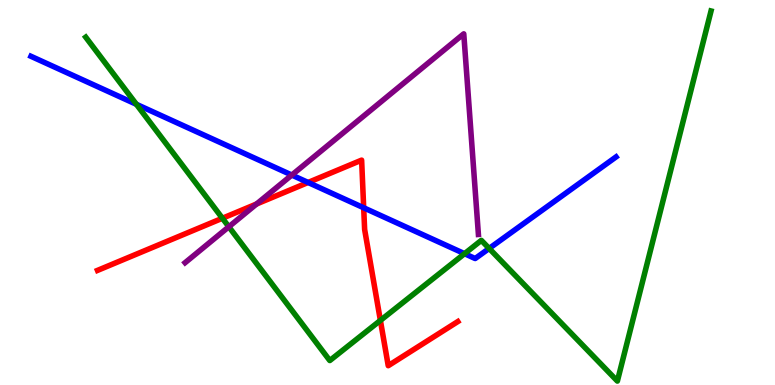[{'lines': ['blue', 'red'], 'intersections': [{'x': 3.98, 'y': 5.26}, {'x': 4.69, 'y': 4.6}]}, {'lines': ['green', 'red'], 'intersections': [{'x': 2.87, 'y': 4.33}, {'x': 4.91, 'y': 1.68}]}, {'lines': ['purple', 'red'], 'intersections': [{'x': 3.31, 'y': 4.7}]}, {'lines': ['blue', 'green'], 'intersections': [{'x': 1.76, 'y': 7.29}, {'x': 5.99, 'y': 3.41}, {'x': 6.31, 'y': 3.55}]}, {'lines': ['blue', 'purple'], 'intersections': [{'x': 3.77, 'y': 5.45}]}, {'lines': ['green', 'purple'], 'intersections': [{'x': 2.95, 'y': 4.11}]}]